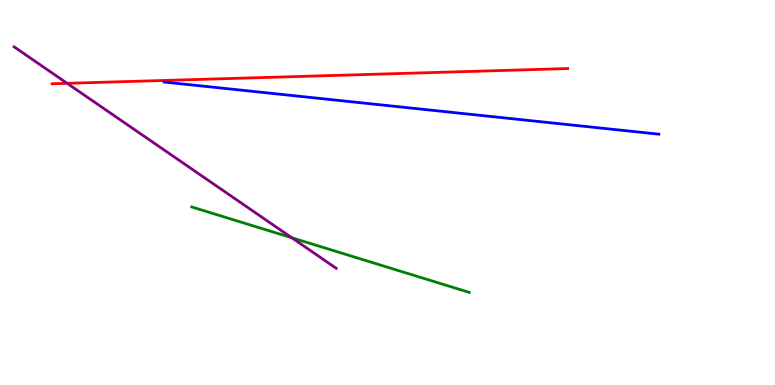[{'lines': ['blue', 'red'], 'intersections': []}, {'lines': ['green', 'red'], 'intersections': []}, {'lines': ['purple', 'red'], 'intersections': [{'x': 0.866, 'y': 7.84}]}, {'lines': ['blue', 'green'], 'intersections': []}, {'lines': ['blue', 'purple'], 'intersections': []}, {'lines': ['green', 'purple'], 'intersections': [{'x': 3.77, 'y': 3.82}]}]